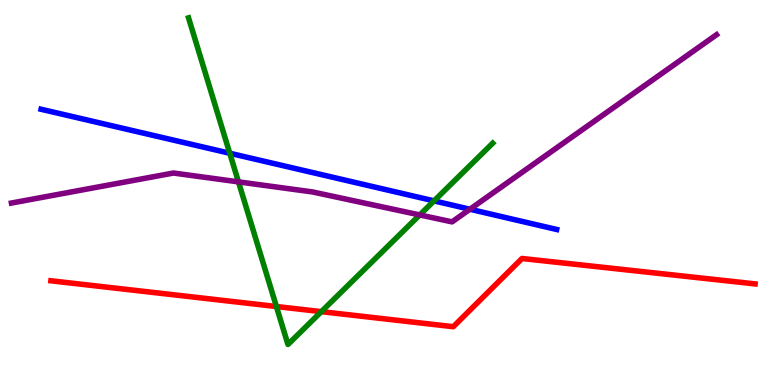[{'lines': ['blue', 'red'], 'intersections': []}, {'lines': ['green', 'red'], 'intersections': [{'x': 3.57, 'y': 2.04}, {'x': 4.15, 'y': 1.91}]}, {'lines': ['purple', 'red'], 'intersections': []}, {'lines': ['blue', 'green'], 'intersections': [{'x': 2.96, 'y': 6.02}, {'x': 5.6, 'y': 4.78}]}, {'lines': ['blue', 'purple'], 'intersections': [{'x': 6.06, 'y': 4.57}]}, {'lines': ['green', 'purple'], 'intersections': [{'x': 3.08, 'y': 5.28}, {'x': 5.42, 'y': 4.42}]}]